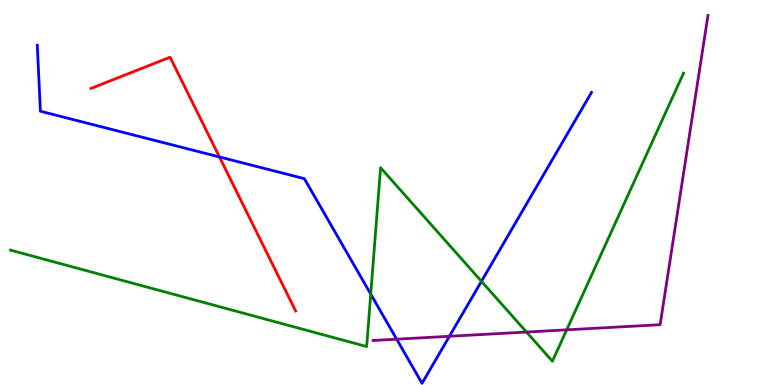[{'lines': ['blue', 'red'], 'intersections': [{'x': 2.83, 'y': 5.92}]}, {'lines': ['green', 'red'], 'intersections': []}, {'lines': ['purple', 'red'], 'intersections': []}, {'lines': ['blue', 'green'], 'intersections': [{'x': 4.78, 'y': 2.36}, {'x': 6.21, 'y': 2.69}]}, {'lines': ['blue', 'purple'], 'intersections': [{'x': 5.12, 'y': 1.19}, {'x': 5.8, 'y': 1.27}]}, {'lines': ['green', 'purple'], 'intersections': [{'x': 6.79, 'y': 1.38}, {'x': 7.31, 'y': 1.43}]}]